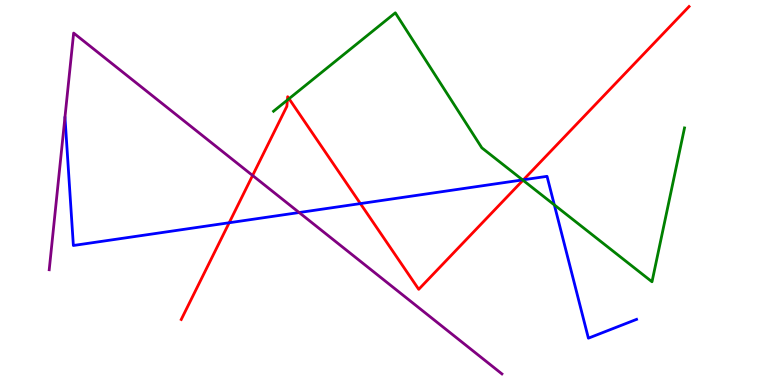[{'lines': ['blue', 'red'], 'intersections': [{'x': 2.96, 'y': 4.21}, {'x': 4.65, 'y': 4.71}, {'x': 6.75, 'y': 5.33}]}, {'lines': ['green', 'red'], 'intersections': [{'x': 3.71, 'y': 7.4}, {'x': 3.73, 'y': 7.44}, {'x': 6.75, 'y': 5.32}]}, {'lines': ['purple', 'red'], 'intersections': [{'x': 3.26, 'y': 5.44}]}, {'lines': ['blue', 'green'], 'intersections': [{'x': 6.74, 'y': 5.33}, {'x': 7.15, 'y': 4.68}]}, {'lines': ['blue', 'purple'], 'intersections': [{'x': 3.86, 'y': 4.48}]}, {'lines': ['green', 'purple'], 'intersections': []}]